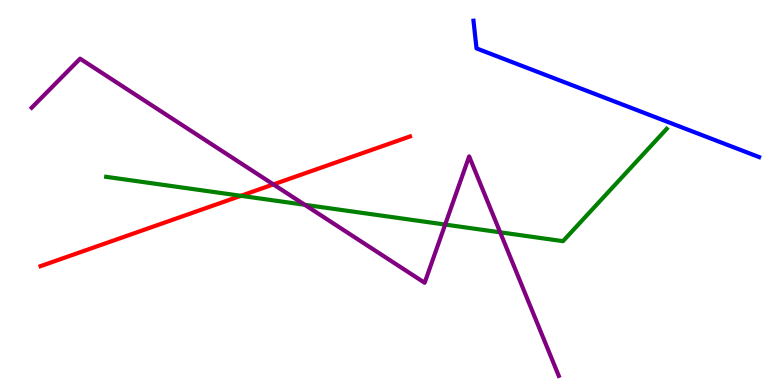[{'lines': ['blue', 'red'], 'intersections': []}, {'lines': ['green', 'red'], 'intersections': [{'x': 3.11, 'y': 4.91}]}, {'lines': ['purple', 'red'], 'intersections': [{'x': 3.53, 'y': 5.21}]}, {'lines': ['blue', 'green'], 'intersections': []}, {'lines': ['blue', 'purple'], 'intersections': []}, {'lines': ['green', 'purple'], 'intersections': [{'x': 3.93, 'y': 4.68}, {'x': 5.74, 'y': 4.17}, {'x': 6.45, 'y': 3.97}]}]